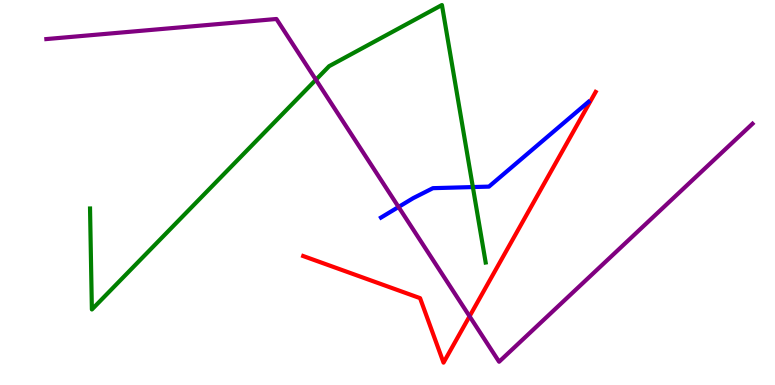[{'lines': ['blue', 'red'], 'intersections': []}, {'lines': ['green', 'red'], 'intersections': []}, {'lines': ['purple', 'red'], 'intersections': [{'x': 6.06, 'y': 1.78}]}, {'lines': ['blue', 'green'], 'intersections': [{'x': 6.1, 'y': 5.14}]}, {'lines': ['blue', 'purple'], 'intersections': [{'x': 5.14, 'y': 4.62}]}, {'lines': ['green', 'purple'], 'intersections': [{'x': 4.08, 'y': 7.93}]}]